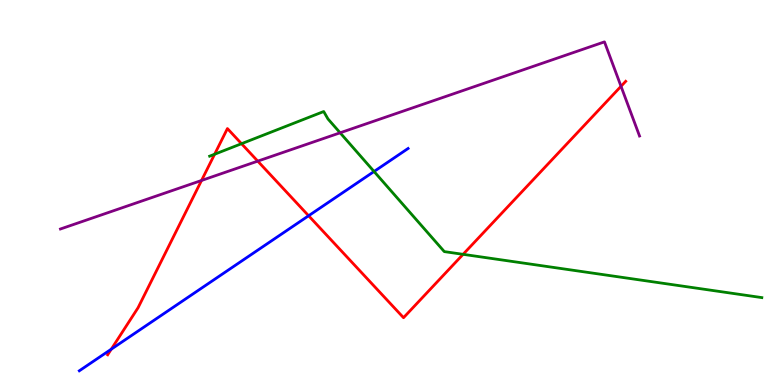[{'lines': ['blue', 'red'], 'intersections': [{'x': 1.44, 'y': 0.93}, {'x': 3.98, 'y': 4.4}]}, {'lines': ['green', 'red'], 'intersections': [{'x': 2.77, 'y': 5.99}, {'x': 3.12, 'y': 6.27}, {'x': 5.98, 'y': 3.39}]}, {'lines': ['purple', 'red'], 'intersections': [{'x': 2.6, 'y': 5.31}, {'x': 3.33, 'y': 5.81}, {'x': 8.01, 'y': 7.76}]}, {'lines': ['blue', 'green'], 'intersections': [{'x': 4.83, 'y': 5.55}]}, {'lines': ['blue', 'purple'], 'intersections': []}, {'lines': ['green', 'purple'], 'intersections': [{'x': 4.39, 'y': 6.55}]}]